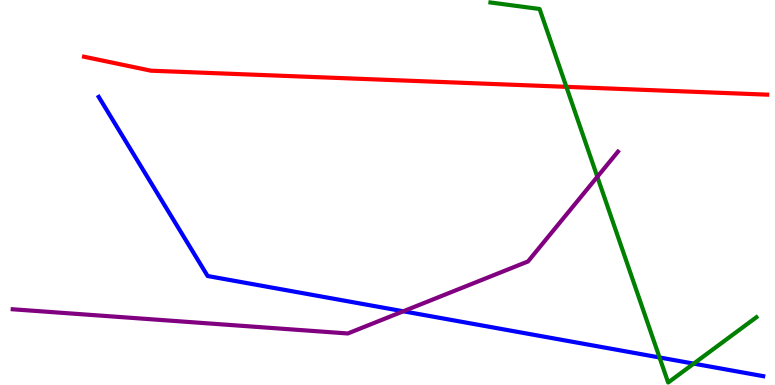[{'lines': ['blue', 'red'], 'intersections': []}, {'lines': ['green', 'red'], 'intersections': [{'x': 7.31, 'y': 7.74}]}, {'lines': ['purple', 'red'], 'intersections': []}, {'lines': ['blue', 'green'], 'intersections': [{'x': 8.51, 'y': 0.715}, {'x': 8.95, 'y': 0.555}]}, {'lines': ['blue', 'purple'], 'intersections': [{'x': 5.2, 'y': 1.91}]}, {'lines': ['green', 'purple'], 'intersections': [{'x': 7.71, 'y': 5.41}]}]